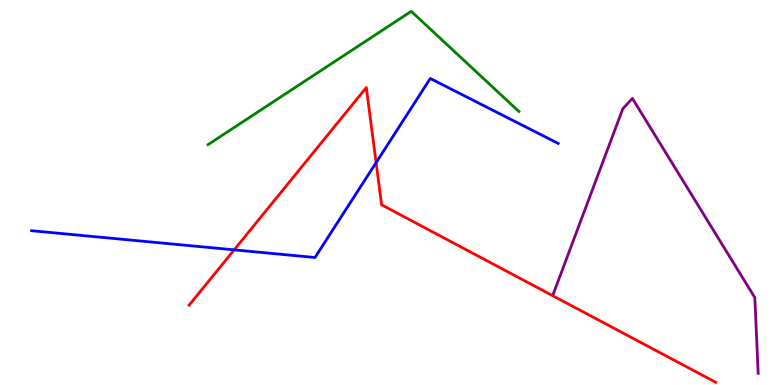[{'lines': ['blue', 'red'], 'intersections': [{'x': 3.02, 'y': 3.51}, {'x': 4.85, 'y': 5.78}]}, {'lines': ['green', 'red'], 'intersections': []}, {'lines': ['purple', 'red'], 'intersections': []}, {'lines': ['blue', 'green'], 'intersections': []}, {'lines': ['blue', 'purple'], 'intersections': []}, {'lines': ['green', 'purple'], 'intersections': []}]